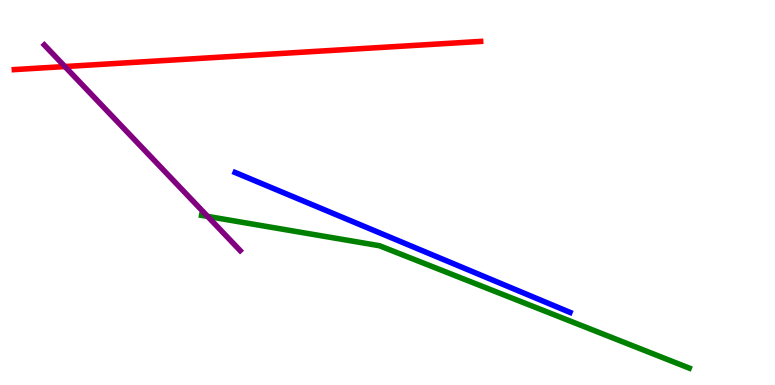[{'lines': ['blue', 'red'], 'intersections': []}, {'lines': ['green', 'red'], 'intersections': []}, {'lines': ['purple', 'red'], 'intersections': [{'x': 0.837, 'y': 8.27}]}, {'lines': ['blue', 'green'], 'intersections': []}, {'lines': ['blue', 'purple'], 'intersections': []}, {'lines': ['green', 'purple'], 'intersections': [{'x': 2.68, 'y': 4.38}]}]